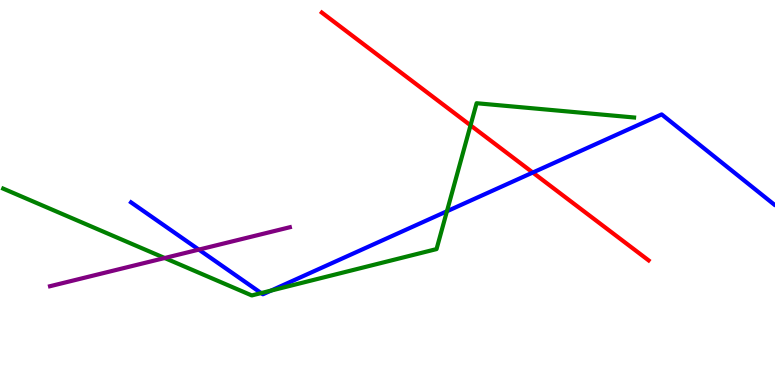[{'lines': ['blue', 'red'], 'intersections': [{'x': 6.87, 'y': 5.52}]}, {'lines': ['green', 'red'], 'intersections': [{'x': 6.07, 'y': 6.74}]}, {'lines': ['purple', 'red'], 'intersections': []}, {'lines': ['blue', 'green'], 'intersections': [{'x': 3.37, 'y': 2.39}, {'x': 3.5, 'y': 2.45}, {'x': 5.77, 'y': 4.51}]}, {'lines': ['blue', 'purple'], 'intersections': [{'x': 2.57, 'y': 3.52}]}, {'lines': ['green', 'purple'], 'intersections': [{'x': 2.12, 'y': 3.3}]}]